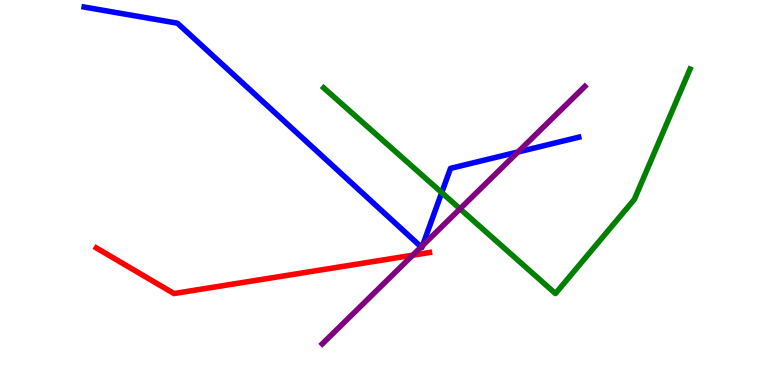[{'lines': ['blue', 'red'], 'intersections': []}, {'lines': ['green', 'red'], 'intersections': []}, {'lines': ['purple', 'red'], 'intersections': [{'x': 5.33, 'y': 3.37}]}, {'lines': ['blue', 'green'], 'intersections': [{'x': 5.7, 'y': 5.0}]}, {'lines': ['blue', 'purple'], 'intersections': [{'x': 5.43, 'y': 3.59}, {'x': 5.45, 'y': 3.62}, {'x': 6.68, 'y': 6.05}]}, {'lines': ['green', 'purple'], 'intersections': [{'x': 5.94, 'y': 4.58}]}]